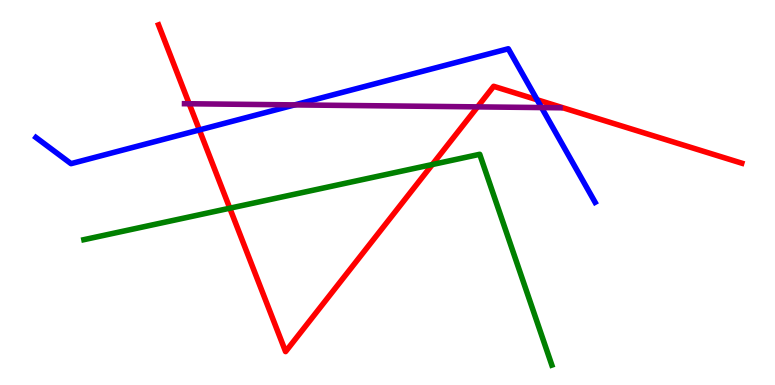[{'lines': ['blue', 'red'], 'intersections': [{'x': 2.57, 'y': 6.63}, {'x': 6.93, 'y': 7.41}]}, {'lines': ['green', 'red'], 'intersections': [{'x': 2.97, 'y': 4.59}, {'x': 5.58, 'y': 5.73}]}, {'lines': ['purple', 'red'], 'intersections': [{'x': 2.44, 'y': 7.31}, {'x': 6.16, 'y': 7.22}]}, {'lines': ['blue', 'green'], 'intersections': []}, {'lines': ['blue', 'purple'], 'intersections': [{'x': 3.8, 'y': 7.28}, {'x': 6.99, 'y': 7.21}]}, {'lines': ['green', 'purple'], 'intersections': []}]